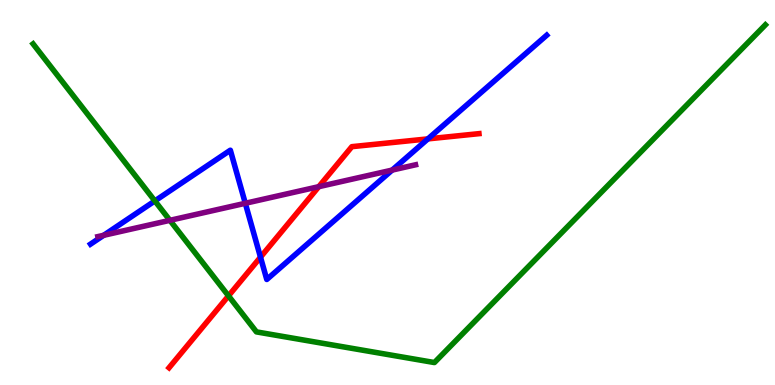[{'lines': ['blue', 'red'], 'intersections': [{'x': 3.36, 'y': 3.32}, {'x': 5.52, 'y': 6.39}]}, {'lines': ['green', 'red'], 'intersections': [{'x': 2.95, 'y': 2.32}]}, {'lines': ['purple', 'red'], 'intersections': [{'x': 4.11, 'y': 5.15}]}, {'lines': ['blue', 'green'], 'intersections': [{'x': 2.0, 'y': 4.78}]}, {'lines': ['blue', 'purple'], 'intersections': [{'x': 1.34, 'y': 3.89}, {'x': 3.17, 'y': 4.72}, {'x': 5.06, 'y': 5.58}]}, {'lines': ['green', 'purple'], 'intersections': [{'x': 2.19, 'y': 4.28}]}]